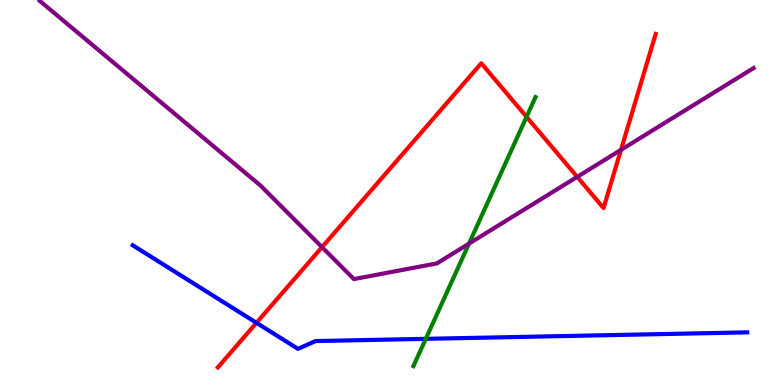[{'lines': ['blue', 'red'], 'intersections': [{'x': 3.31, 'y': 1.62}]}, {'lines': ['green', 'red'], 'intersections': [{'x': 6.79, 'y': 6.96}]}, {'lines': ['purple', 'red'], 'intersections': [{'x': 4.15, 'y': 3.58}, {'x': 7.45, 'y': 5.41}, {'x': 8.01, 'y': 6.11}]}, {'lines': ['blue', 'green'], 'intersections': [{'x': 5.49, 'y': 1.2}]}, {'lines': ['blue', 'purple'], 'intersections': []}, {'lines': ['green', 'purple'], 'intersections': [{'x': 6.05, 'y': 3.67}]}]